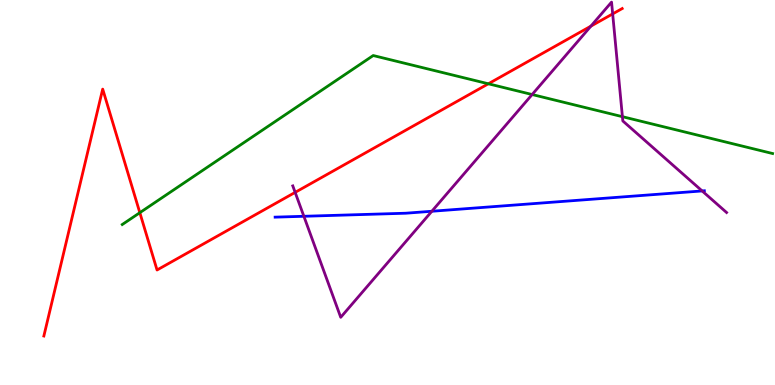[{'lines': ['blue', 'red'], 'intersections': []}, {'lines': ['green', 'red'], 'intersections': [{'x': 1.8, 'y': 4.48}, {'x': 6.3, 'y': 7.82}]}, {'lines': ['purple', 'red'], 'intersections': [{'x': 3.81, 'y': 5.0}, {'x': 7.62, 'y': 9.32}, {'x': 7.91, 'y': 9.64}]}, {'lines': ['blue', 'green'], 'intersections': []}, {'lines': ['blue', 'purple'], 'intersections': [{'x': 3.92, 'y': 4.38}, {'x': 5.57, 'y': 4.51}, {'x': 9.06, 'y': 5.04}]}, {'lines': ['green', 'purple'], 'intersections': [{'x': 6.87, 'y': 7.54}, {'x': 8.03, 'y': 6.97}]}]